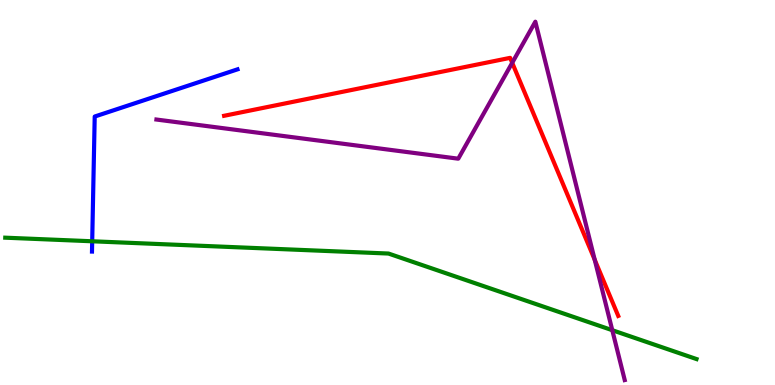[{'lines': ['blue', 'red'], 'intersections': []}, {'lines': ['green', 'red'], 'intersections': []}, {'lines': ['purple', 'red'], 'intersections': [{'x': 6.61, 'y': 8.37}, {'x': 7.67, 'y': 3.25}]}, {'lines': ['blue', 'green'], 'intersections': [{'x': 1.19, 'y': 3.73}]}, {'lines': ['blue', 'purple'], 'intersections': []}, {'lines': ['green', 'purple'], 'intersections': [{'x': 7.9, 'y': 1.42}]}]